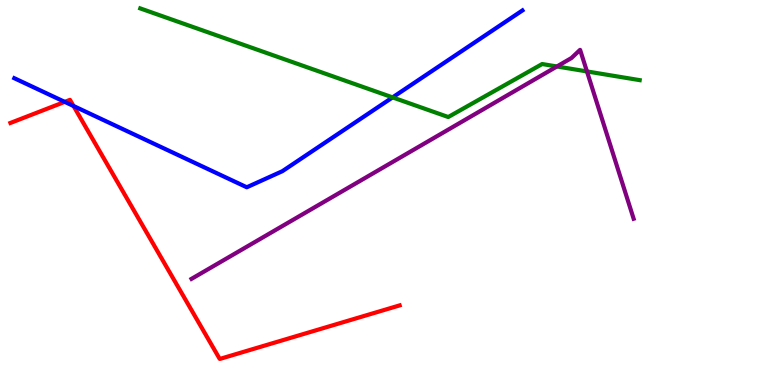[{'lines': ['blue', 'red'], 'intersections': [{'x': 0.835, 'y': 7.35}, {'x': 0.949, 'y': 7.25}]}, {'lines': ['green', 'red'], 'intersections': []}, {'lines': ['purple', 'red'], 'intersections': []}, {'lines': ['blue', 'green'], 'intersections': [{'x': 5.07, 'y': 7.47}]}, {'lines': ['blue', 'purple'], 'intersections': []}, {'lines': ['green', 'purple'], 'intersections': [{'x': 7.19, 'y': 8.27}, {'x': 7.57, 'y': 8.14}]}]